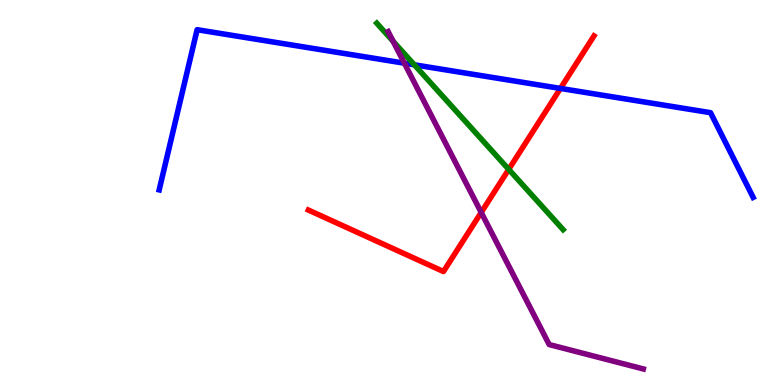[{'lines': ['blue', 'red'], 'intersections': [{'x': 7.23, 'y': 7.7}]}, {'lines': ['green', 'red'], 'intersections': [{'x': 6.56, 'y': 5.6}]}, {'lines': ['purple', 'red'], 'intersections': [{'x': 6.21, 'y': 4.48}]}, {'lines': ['blue', 'green'], 'intersections': [{'x': 5.35, 'y': 8.32}]}, {'lines': ['blue', 'purple'], 'intersections': [{'x': 5.22, 'y': 8.36}]}, {'lines': ['green', 'purple'], 'intersections': [{'x': 5.07, 'y': 8.93}]}]